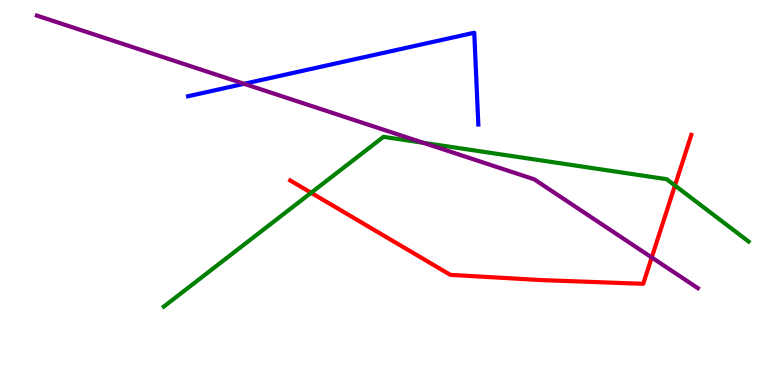[{'lines': ['blue', 'red'], 'intersections': []}, {'lines': ['green', 'red'], 'intersections': [{'x': 4.01, 'y': 4.99}, {'x': 8.71, 'y': 5.18}]}, {'lines': ['purple', 'red'], 'intersections': [{'x': 8.41, 'y': 3.31}]}, {'lines': ['blue', 'green'], 'intersections': []}, {'lines': ['blue', 'purple'], 'intersections': [{'x': 3.15, 'y': 7.82}]}, {'lines': ['green', 'purple'], 'intersections': [{'x': 5.46, 'y': 6.29}]}]